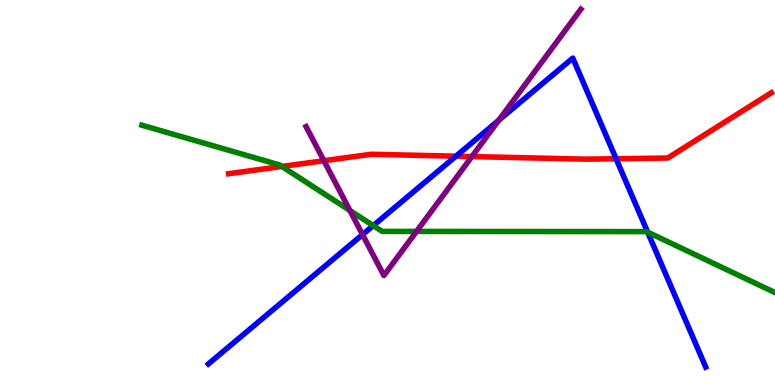[{'lines': ['blue', 'red'], 'intersections': [{'x': 5.88, 'y': 5.94}, {'x': 7.95, 'y': 5.88}]}, {'lines': ['green', 'red'], 'intersections': [{'x': 3.64, 'y': 5.68}]}, {'lines': ['purple', 'red'], 'intersections': [{'x': 4.18, 'y': 5.83}, {'x': 6.09, 'y': 5.93}]}, {'lines': ['blue', 'green'], 'intersections': [{'x': 4.82, 'y': 4.14}, {'x': 8.36, 'y': 3.97}]}, {'lines': ['blue', 'purple'], 'intersections': [{'x': 4.68, 'y': 3.91}, {'x': 6.44, 'y': 6.88}]}, {'lines': ['green', 'purple'], 'intersections': [{'x': 4.52, 'y': 4.53}, {'x': 5.37, 'y': 3.99}]}]